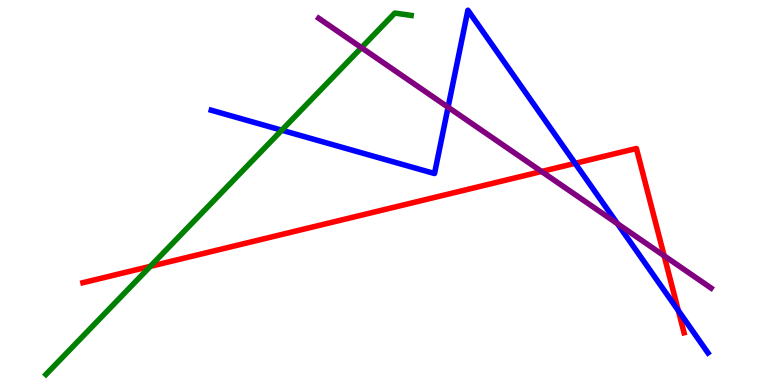[{'lines': ['blue', 'red'], 'intersections': [{'x': 7.42, 'y': 5.76}, {'x': 8.75, 'y': 1.93}]}, {'lines': ['green', 'red'], 'intersections': [{'x': 1.94, 'y': 3.08}]}, {'lines': ['purple', 'red'], 'intersections': [{'x': 6.99, 'y': 5.55}, {'x': 8.57, 'y': 3.36}]}, {'lines': ['blue', 'green'], 'intersections': [{'x': 3.64, 'y': 6.62}]}, {'lines': ['blue', 'purple'], 'intersections': [{'x': 5.78, 'y': 7.21}, {'x': 7.97, 'y': 4.19}]}, {'lines': ['green', 'purple'], 'intersections': [{'x': 4.66, 'y': 8.76}]}]